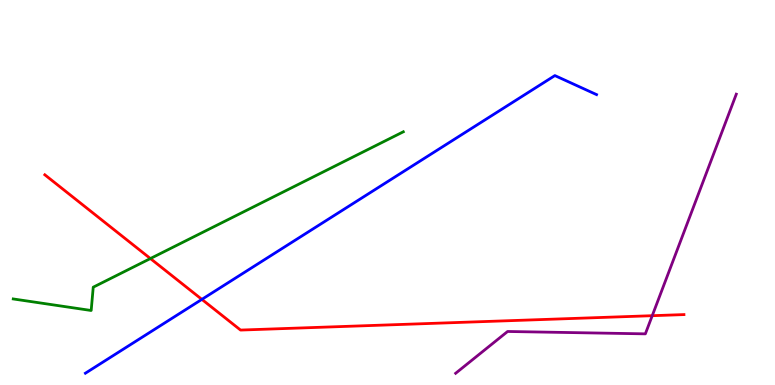[{'lines': ['blue', 'red'], 'intersections': [{'x': 2.6, 'y': 2.22}]}, {'lines': ['green', 'red'], 'intersections': [{'x': 1.94, 'y': 3.28}]}, {'lines': ['purple', 'red'], 'intersections': [{'x': 8.42, 'y': 1.8}]}, {'lines': ['blue', 'green'], 'intersections': []}, {'lines': ['blue', 'purple'], 'intersections': []}, {'lines': ['green', 'purple'], 'intersections': []}]